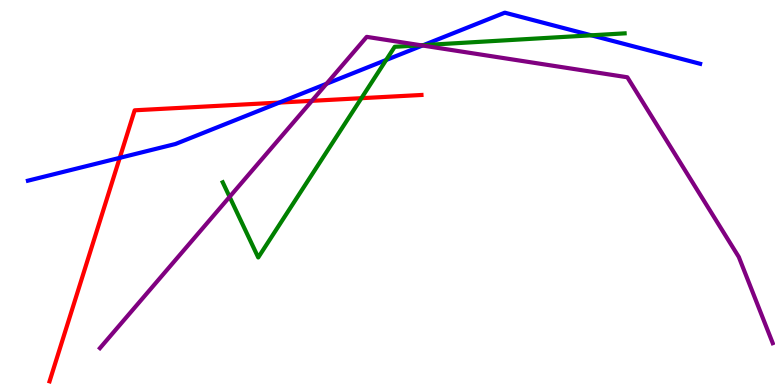[{'lines': ['blue', 'red'], 'intersections': [{'x': 1.55, 'y': 5.9}, {'x': 3.6, 'y': 7.34}]}, {'lines': ['green', 'red'], 'intersections': [{'x': 4.66, 'y': 7.45}]}, {'lines': ['purple', 'red'], 'intersections': [{'x': 4.02, 'y': 7.38}]}, {'lines': ['blue', 'green'], 'intersections': [{'x': 4.98, 'y': 8.44}, {'x': 5.46, 'y': 8.83}, {'x': 7.63, 'y': 9.08}]}, {'lines': ['blue', 'purple'], 'intersections': [{'x': 4.21, 'y': 7.82}, {'x': 5.45, 'y': 8.82}]}, {'lines': ['green', 'purple'], 'intersections': [{'x': 2.96, 'y': 4.89}, {'x': 5.43, 'y': 8.82}]}]